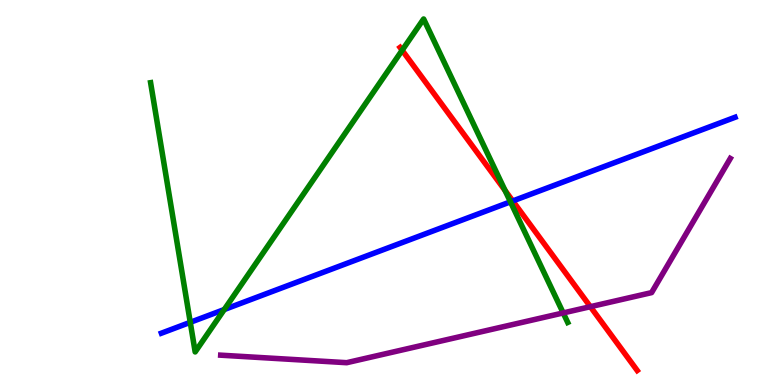[{'lines': ['blue', 'red'], 'intersections': [{'x': 6.62, 'y': 4.78}]}, {'lines': ['green', 'red'], 'intersections': [{'x': 5.19, 'y': 8.69}, {'x': 6.52, 'y': 5.05}]}, {'lines': ['purple', 'red'], 'intersections': [{'x': 7.62, 'y': 2.03}]}, {'lines': ['blue', 'green'], 'intersections': [{'x': 2.46, 'y': 1.63}, {'x': 2.89, 'y': 1.96}, {'x': 6.59, 'y': 4.76}]}, {'lines': ['blue', 'purple'], 'intersections': []}, {'lines': ['green', 'purple'], 'intersections': [{'x': 7.27, 'y': 1.87}]}]